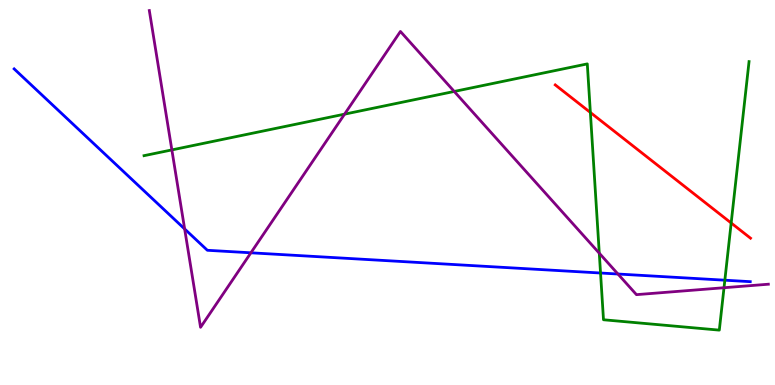[{'lines': ['blue', 'red'], 'intersections': []}, {'lines': ['green', 'red'], 'intersections': [{'x': 7.62, 'y': 7.08}, {'x': 9.43, 'y': 4.21}]}, {'lines': ['purple', 'red'], 'intersections': []}, {'lines': ['blue', 'green'], 'intersections': [{'x': 7.75, 'y': 2.91}, {'x': 9.35, 'y': 2.72}]}, {'lines': ['blue', 'purple'], 'intersections': [{'x': 2.38, 'y': 4.05}, {'x': 3.24, 'y': 3.43}, {'x': 7.97, 'y': 2.88}]}, {'lines': ['green', 'purple'], 'intersections': [{'x': 2.22, 'y': 6.11}, {'x': 4.45, 'y': 7.03}, {'x': 5.86, 'y': 7.62}, {'x': 7.73, 'y': 3.42}, {'x': 9.34, 'y': 2.53}]}]